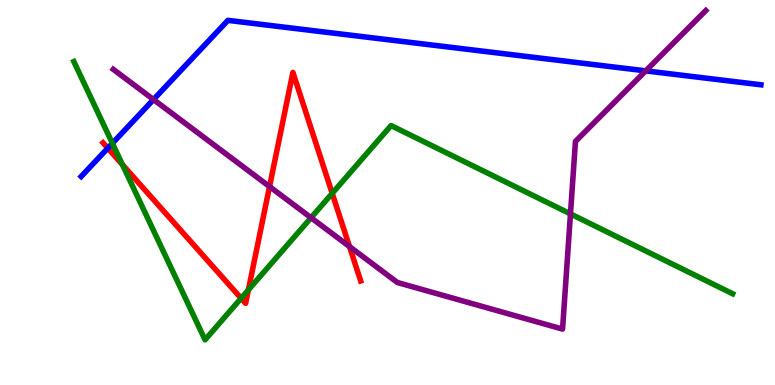[{'lines': ['blue', 'red'], 'intersections': [{'x': 1.39, 'y': 6.15}]}, {'lines': ['green', 'red'], 'intersections': [{'x': 1.58, 'y': 5.72}, {'x': 3.11, 'y': 2.25}, {'x': 3.2, 'y': 2.47}, {'x': 4.29, 'y': 4.98}]}, {'lines': ['purple', 'red'], 'intersections': [{'x': 3.48, 'y': 5.15}, {'x': 4.51, 'y': 3.6}]}, {'lines': ['blue', 'green'], 'intersections': [{'x': 1.45, 'y': 6.28}]}, {'lines': ['blue', 'purple'], 'intersections': [{'x': 1.98, 'y': 7.41}, {'x': 8.33, 'y': 8.16}]}, {'lines': ['green', 'purple'], 'intersections': [{'x': 4.01, 'y': 4.34}, {'x': 7.36, 'y': 4.44}]}]